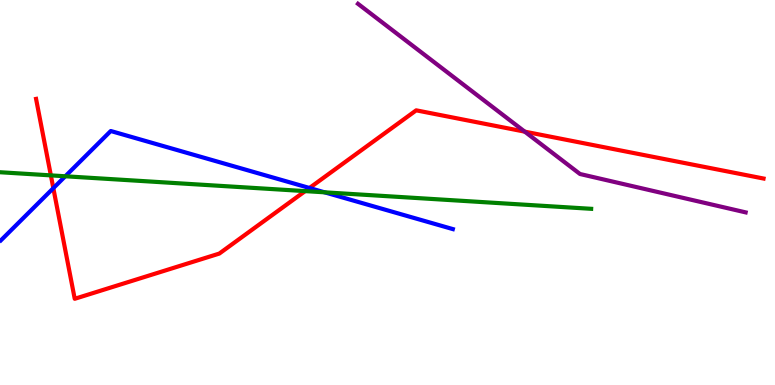[{'lines': ['blue', 'red'], 'intersections': [{'x': 0.688, 'y': 5.11}, {'x': 3.99, 'y': 5.12}]}, {'lines': ['green', 'red'], 'intersections': [{'x': 0.656, 'y': 5.44}, {'x': 3.94, 'y': 5.04}]}, {'lines': ['purple', 'red'], 'intersections': [{'x': 6.77, 'y': 6.58}]}, {'lines': ['blue', 'green'], 'intersections': [{'x': 0.842, 'y': 5.42}, {'x': 4.19, 'y': 5.0}]}, {'lines': ['blue', 'purple'], 'intersections': []}, {'lines': ['green', 'purple'], 'intersections': []}]